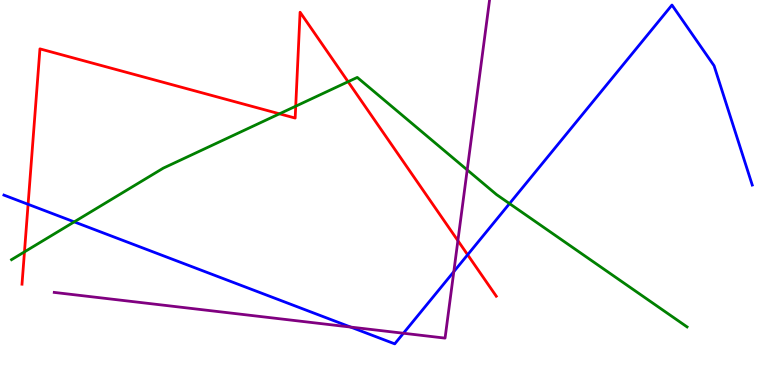[{'lines': ['blue', 'red'], 'intersections': [{'x': 0.363, 'y': 4.69}, {'x': 6.03, 'y': 3.38}]}, {'lines': ['green', 'red'], 'intersections': [{'x': 0.316, 'y': 3.46}, {'x': 3.61, 'y': 7.04}, {'x': 3.82, 'y': 7.24}, {'x': 4.49, 'y': 7.88}]}, {'lines': ['purple', 'red'], 'intersections': [{'x': 5.91, 'y': 3.75}]}, {'lines': ['blue', 'green'], 'intersections': [{'x': 0.958, 'y': 4.24}, {'x': 6.57, 'y': 4.71}]}, {'lines': ['blue', 'purple'], 'intersections': [{'x': 4.52, 'y': 1.5}, {'x': 5.21, 'y': 1.34}, {'x': 5.86, 'y': 2.94}]}, {'lines': ['green', 'purple'], 'intersections': [{'x': 6.03, 'y': 5.59}]}]